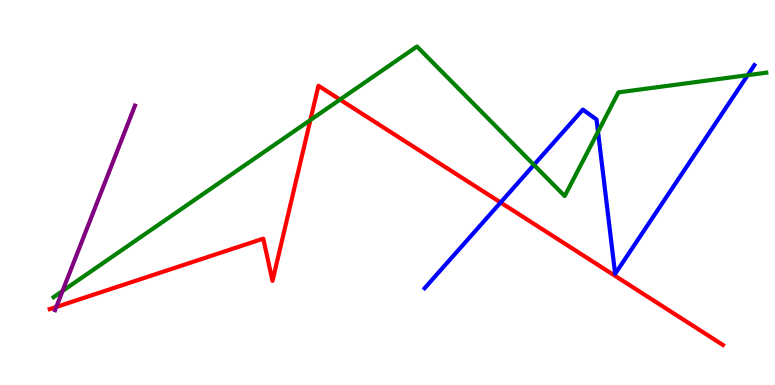[{'lines': ['blue', 'red'], 'intersections': [{'x': 6.46, 'y': 4.74}]}, {'lines': ['green', 'red'], 'intersections': [{'x': 4.0, 'y': 6.88}, {'x': 4.39, 'y': 7.41}]}, {'lines': ['purple', 'red'], 'intersections': [{'x': 0.726, 'y': 2.03}]}, {'lines': ['blue', 'green'], 'intersections': [{'x': 6.89, 'y': 5.72}, {'x': 7.72, 'y': 6.58}, {'x': 9.65, 'y': 8.05}]}, {'lines': ['blue', 'purple'], 'intersections': []}, {'lines': ['green', 'purple'], 'intersections': [{'x': 0.807, 'y': 2.44}]}]